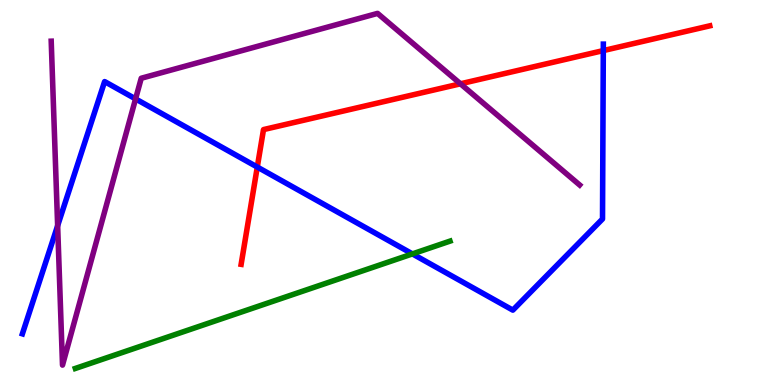[{'lines': ['blue', 'red'], 'intersections': [{'x': 3.32, 'y': 5.66}, {'x': 7.78, 'y': 8.69}]}, {'lines': ['green', 'red'], 'intersections': []}, {'lines': ['purple', 'red'], 'intersections': [{'x': 5.94, 'y': 7.82}]}, {'lines': ['blue', 'green'], 'intersections': [{'x': 5.32, 'y': 3.41}]}, {'lines': ['blue', 'purple'], 'intersections': [{'x': 0.744, 'y': 4.14}, {'x': 1.75, 'y': 7.43}]}, {'lines': ['green', 'purple'], 'intersections': []}]